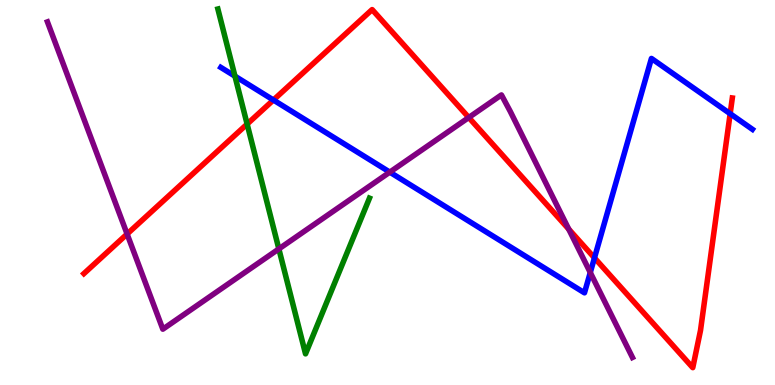[{'lines': ['blue', 'red'], 'intersections': [{'x': 3.53, 'y': 7.4}, {'x': 7.67, 'y': 3.3}, {'x': 9.42, 'y': 7.05}]}, {'lines': ['green', 'red'], 'intersections': [{'x': 3.19, 'y': 6.78}]}, {'lines': ['purple', 'red'], 'intersections': [{'x': 1.64, 'y': 3.92}, {'x': 6.05, 'y': 6.95}, {'x': 7.34, 'y': 4.05}]}, {'lines': ['blue', 'green'], 'intersections': [{'x': 3.03, 'y': 8.02}]}, {'lines': ['blue', 'purple'], 'intersections': [{'x': 5.03, 'y': 5.53}, {'x': 7.62, 'y': 2.92}]}, {'lines': ['green', 'purple'], 'intersections': [{'x': 3.6, 'y': 3.53}]}]